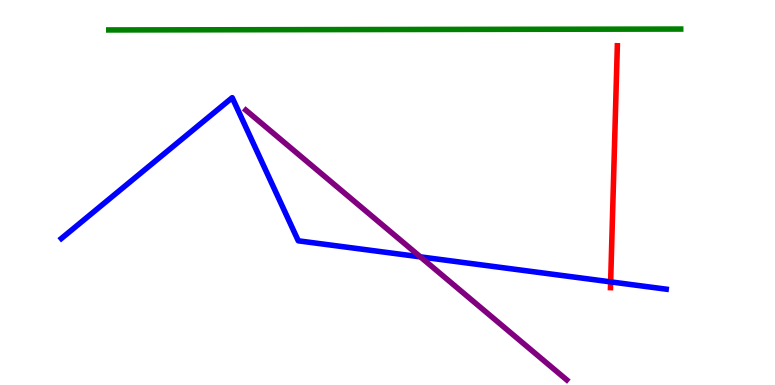[{'lines': ['blue', 'red'], 'intersections': [{'x': 7.88, 'y': 2.68}]}, {'lines': ['green', 'red'], 'intersections': []}, {'lines': ['purple', 'red'], 'intersections': []}, {'lines': ['blue', 'green'], 'intersections': []}, {'lines': ['blue', 'purple'], 'intersections': [{'x': 5.42, 'y': 3.33}]}, {'lines': ['green', 'purple'], 'intersections': []}]